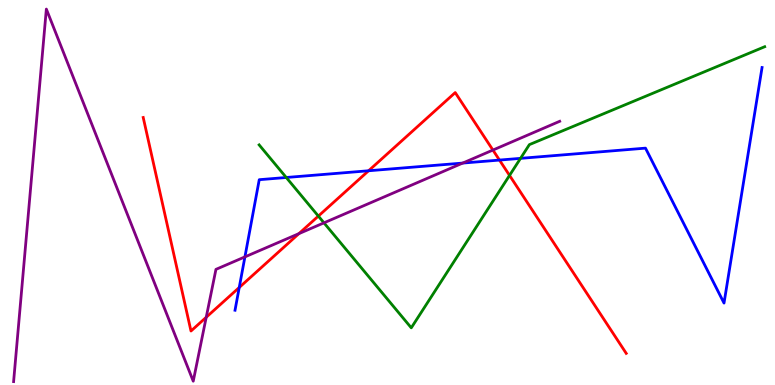[{'lines': ['blue', 'red'], 'intersections': [{'x': 3.09, 'y': 2.53}, {'x': 4.76, 'y': 5.56}, {'x': 6.44, 'y': 5.84}]}, {'lines': ['green', 'red'], 'intersections': [{'x': 4.11, 'y': 4.39}, {'x': 6.57, 'y': 5.44}]}, {'lines': ['purple', 'red'], 'intersections': [{'x': 2.66, 'y': 1.76}, {'x': 3.86, 'y': 3.93}, {'x': 6.36, 'y': 6.1}]}, {'lines': ['blue', 'green'], 'intersections': [{'x': 3.69, 'y': 5.39}, {'x': 6.72, 'y': 5.89}]}, {'lines': ['blue', 'purple'], 'intersections': [{'x': 3.16, 'y': 3.33}, {'x': 5.97, 'y': 5.76}]}, {'lines': ['green', 'purple'], 'intersections': [{'x': 4.18, 'y': 4.21}]}]